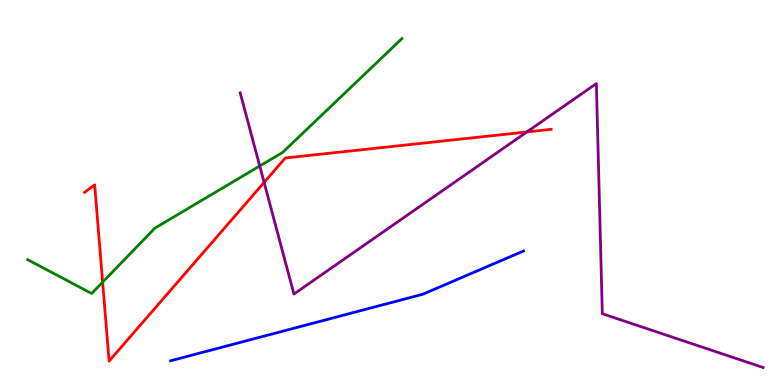[{'lines': ['blue', 'red'], 'intersections': []}, {'lines': ['green', 'red'], 'intersections': [{'x': 1.32, 'y': 2.67}]}, {'lines': ['purple', 'red'], 'intersections': [{'x': 3.41, 'y': 5.26}, {'x': 6.8, 'y': 6.57}]}, {'lines': ['blue', 'green'], 'intersections': []}, {'lines': ['blue', 'purple'], 'intersections': []}, {'lines': ['green', 'purple'], 'intersections': [{'x': 3.35, 'y': 5.69}]}]